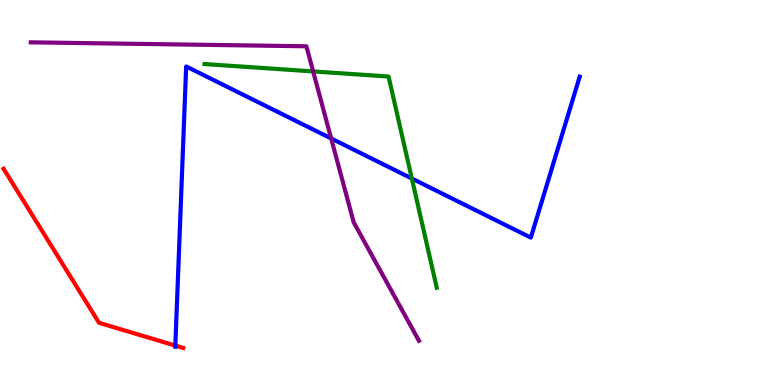[{'lines': ['blue', 'red'], 'intersections': [{'x': 2.26, 'y': 1.02}]}, {'lines': ['green', 'red'], 'intersections': []}, {'lines': ['purple', 'red'], 'intersections': []}, {'lines': ['blue', 'green'], 'intersections': [{'x': 5.31, 'y': 5.36}]}, {'lines': ['blue', 'purple'], 'intersections': [{'x': 4.27, 'y': 6.4}]}, {'lines': ['green', 'purple'], 'intersections': [{'x': 4.04, 'y': 8.14}]}]